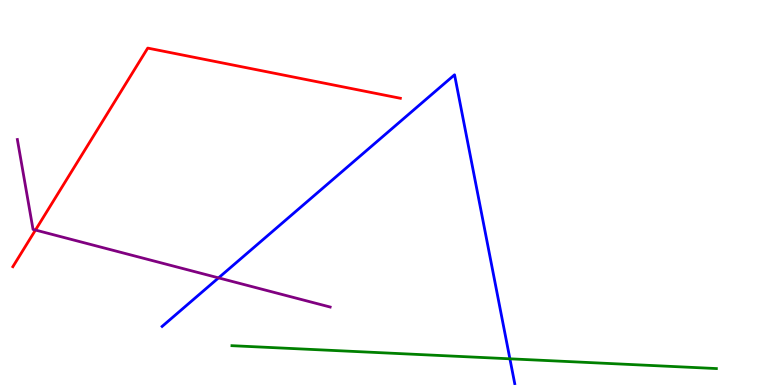[{'lines': ['blue', 'red'], 'intersections': []}, {'lines': ['green', 'red'], 'intersections': []}, {'lines': ['purple', 'red'], 'intersections': [{'x': 0.458, 'y': 4.02}]}, {'lines': ['blue', 'green'], 'intersections': [{'x': 6.58, 'y': 0.68}]}, {'lines': ['blue', 'purple'], 'intersections': [{'x': 2.82, 'y': 2.78}]}, {'lines': ['green', 'purple'], 'intersections': []}]